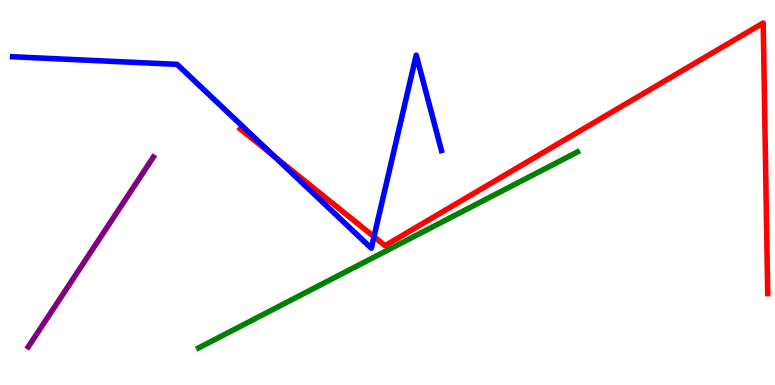[{'lines': ['blue', 'red'], 'intersections': [{'x': 3.54, 'y': 5.94}, {'x': 4.83, 'y': 3.85}]}, {'lines': ['green', 'red'], 'intersections': []}, {'lines': ['purple', 'red'], 'intersections': []}, {'lines': ['blue', 'green'], 'intersections': []}, {'lines': ['blue', 'purple'], 'intersections': []}, {'lines': ['green', 'purple'], 'intersections': []}]